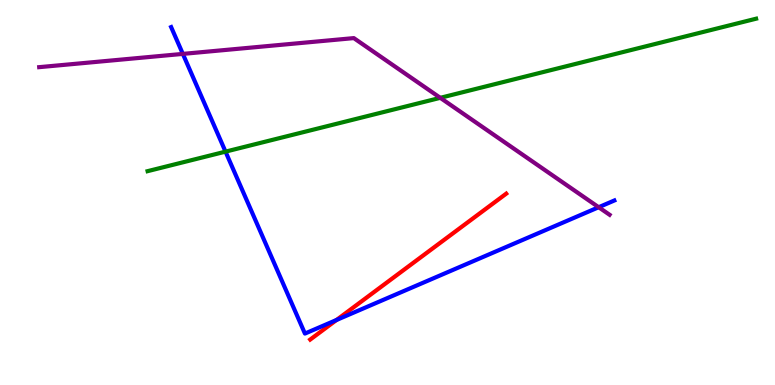[{'lines': ['blue', 'red'], 'intersections': [{'x': 4.34, 'y': 1.69}]}, {'lines': ['green', 'red'], 'intersections': []}, {'lines': ['purple', 'red'], 'intersections': []}, {'lines': ['blue', 'green'], 'intersections': [{'x': 2.91, 'y': 6.06}]}, {'lines': ['blue', 'purple'], 'intersections': [{'x': 2.36, 'y': 8.6}, {'x': 7.72, 'y': 4.62}]}, {'lines': ['green', 'purple'], 'intersections': [{'x': 5.68, 'y': 7.46}]}]